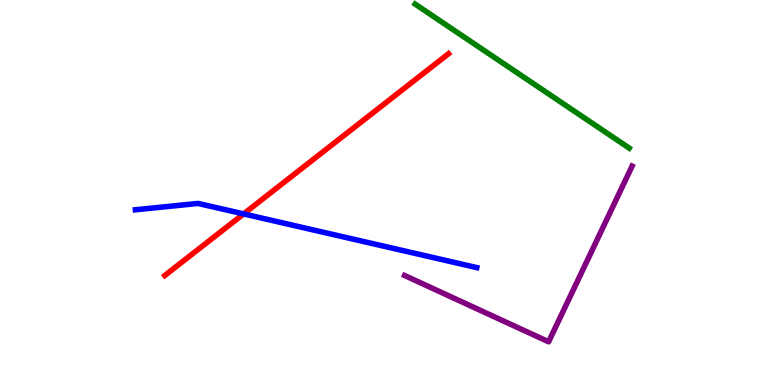[{'lines': ['blue', 'red'], 'intersections': [{'x': 3.14, 'y': 4.44}]}, {'lines': ['green', 'red'], 'intersections': []}, {'lines': ['purple', 'red'], 'intersections': []}, {'lines': ['blue', 'green'], 'intersections': []}, {'lines': ['blue', 'purple'], 'intersections': []}, {'lines': ['green', 'purple'], 'intersections': []}]